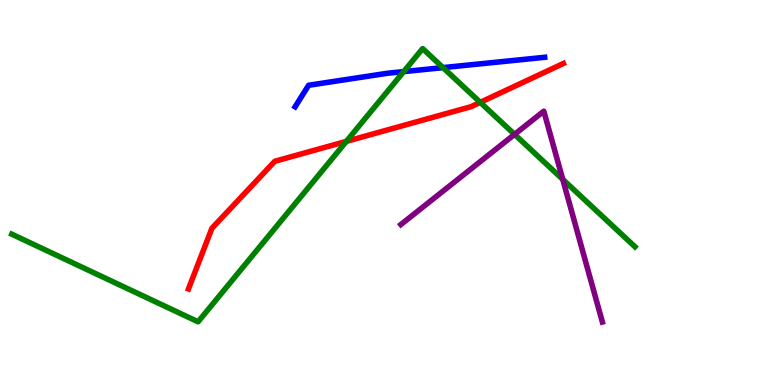[{'lines': ['blue', 'red'], 'intersections': []}, {'lines': ['green', 'red'], 'intersections': [{'x': 4.47, 'y': 6.33}, {'x': 6.2, 'y': 7.34}]}, {'lines': ['purple', 'red'], 'intersections': []}, {'lines': ['blue', 'green'], 'intersections': [{'x': 5.21, 'y': 8.14}, {'x': 5.72, 'y': 8.24}]}, {'lines': ['blue', 'purple'], 'intersections': []}, {'lines': ['green', 'purple'], 'intersections': [{'x': 6.64, 'y': 6.51}, {'x': 7.26, 'y': 5.34}]}]